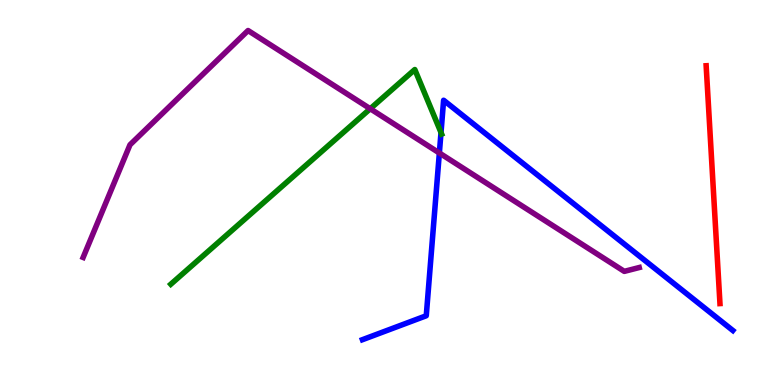[{'lines': ['blue', 'red'], 'intersections': []}, {'lines': ['green', 'red'], 'intersections': []}, {'lines': ['purple', 'red'], 'intersections': []}, {'lines': ['blue', 'green'], 'intersections': [{'x': 5.69, 'y': 6.56}]}, {'lines': ['blue', 'purple'], 'intersections': [{'x': 5.67, 'y': 6.03}]}, {'lines': ['green', 'purple'], 'intersections': [{'x': 4.78, 'y': 7.18}]}]